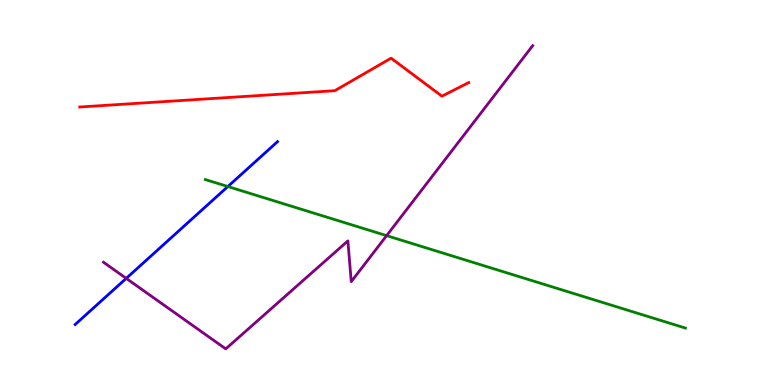[{'lines': ['blue', 'red'], 'intersections': []}, {'lines': ['green', 'red'], 'intersections': []}, {'lines': ['purple', 'red'], 'intersections': []}, {'lines': ['blue', 'green'], 'intersections': [{'x': 2.94, 'y': 5.15}]}, {'lines': ['blue', 'purple'], 'intersections': [{'x': 1.63, 'y': 2.77}]}, {'lines': ['green', 'purple'], 'intersections': [{'x': 4.99, 'y': 3.88}]}]